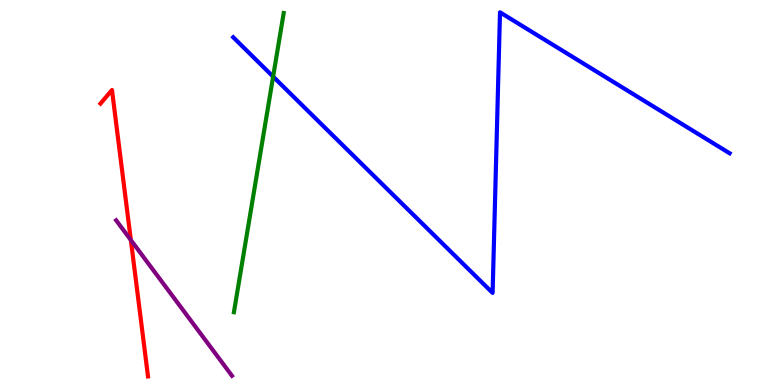[{'lines': ['blue', 'red'], 'intersections': []}, {'lines': ['green', 'red'], 'intersections': []}, {'lines': ['purple', 'red'], 'intersections': [{'x': 1.69, 'y': 3.77}]}, {'lines': ['blue', 'green'], 'intersections': [{'x': 3.52, 'y': 8.01}]}, {'lines': ['blue', 'purple'], 'intersections': []}, {'lines': ['green', 'purple'], 'intersections': []}]